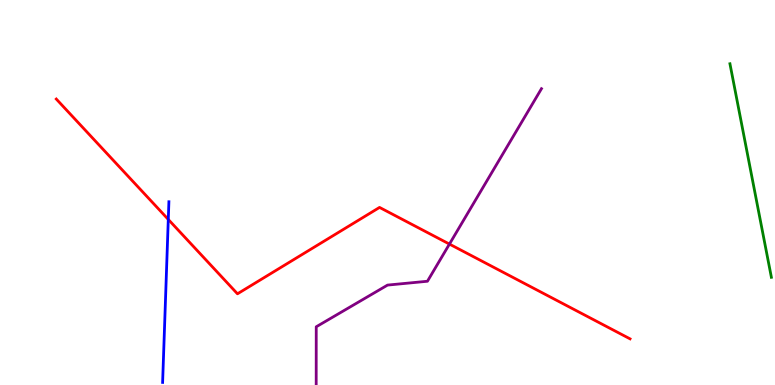[{'lines': ['blue', 'red'], 'intersections': [{'x': 2.17, 'y': 4.3}]}, {'lines': ['green', 'red'], 'intersections': []}, {'lines': ['purple', 'red'], 'intersections': [{'x': 5.8, 'y': 3.66}]}, {'lines': ['blue', 'green'], 'intersections': []}, {'lines': ['blue', 'purple'], 'intersections': []}, {'lines': ['green', 'purple'], 'intersections': []}]